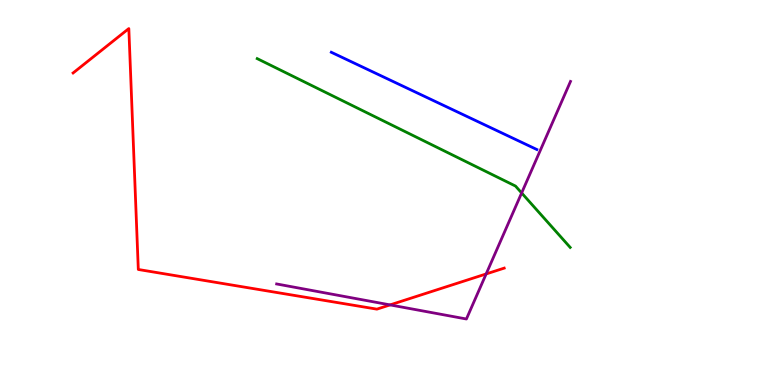[{'lines': ['blue', 'red'], 'intersections': []}, {'lines': ['green', 'red'], 'intersections': []}, {'lines': ['purple', 'red'], 'intersections': [{'x': 5.03, 'y': 2.08}, {'x': 6.27, 'y': 2.88}]}, {'lines': ['blue', 'green'], 'intersections': []}, {'lines': ['blue', 'purple'], 'intersections': []}, {'lines': ['green', 'purple'], 'intersections': [{'x': 6.73, 'y': 4.99}]}]